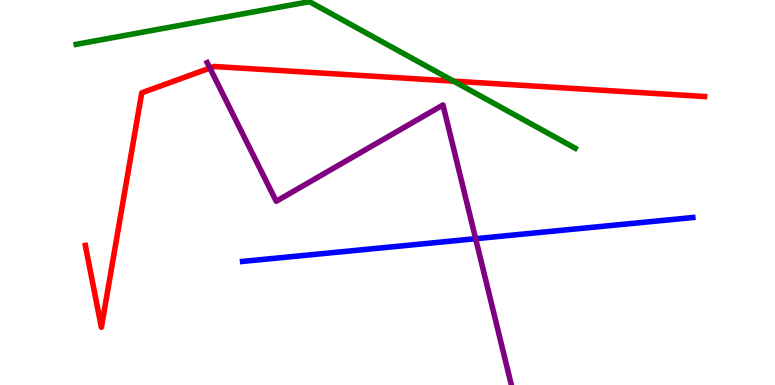[{'lines': ['blue', 'red'], 'intersections': []}, {'lines': ['green', 'red'], 'intersections': [{'x': 5.85, 'y': 7.89}]}, {'lines': ['purple', 'red'], 'intersections': [{'x': 2.71, 'y': 8.23}]}, {'lines': ['blue', 'green'], 'intersections': []}, {'lines': ['blue', 'purple'], 'intersections': [{'x': 6.14, 'y': 3.8}]}, {'lines': ['green', 'purple'], 'intersections': []}]